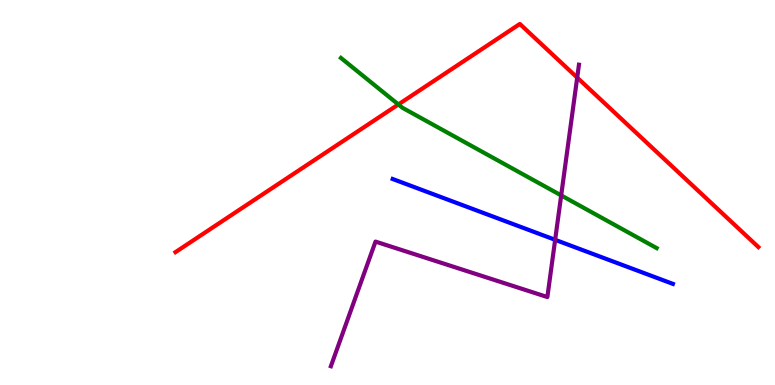[{'lines': ['blue', 'red'], 'intersections': []}, {'lines': ['green', 'red'], 'intersections': [{'x': 5.14, 'y': 7.29}]}, {'lines': ['purple', 'red'], 'intersections': [{'x': 7.45, 'y': 7.98}]}, {'lines': ['blue', 'green'], 'intersections': []}, {'lines': ['blue', 'purple'], 'intersections': [{'x': 7.16, 'y': 3.77}]}, {'lines': ['green', 'purple'], 'intersections': [{'x': 7.24, 'y': 4.92}]}]